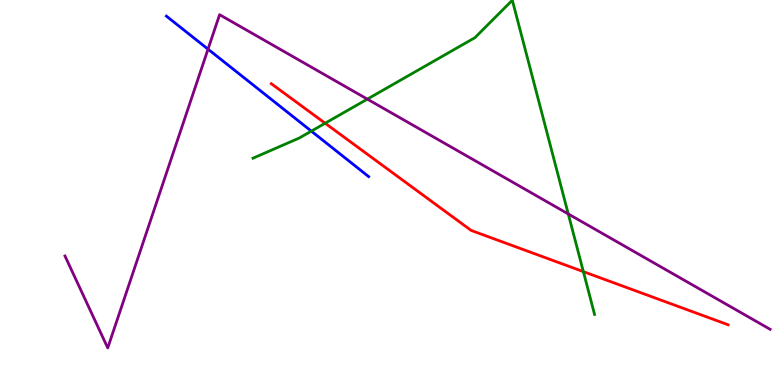[{'lines': ['blue', 'red'], 'intersections': []}, {'lines': ['green', 'red'], 'intersections': [{'x': 4.2, 'y': 6.8}, {'x': 7.53, 'y': 2.94}]}, {'lines': ['purple', 'red'], 'intersections': []}, {'lines': ['blue', 'green'], 'intersections': [{'x': 4.02, 'y': 6.59}]}, {'lines': ['blue', 'purple'], 'intersections': [{'x': 2.68, 'y': 8.72}]}, {'lines': ['green', 'purple'], 'intersections': [{'x': 4.74, 'y': 7.43}, {'x': 7.33, 'y': 4.44}]}]